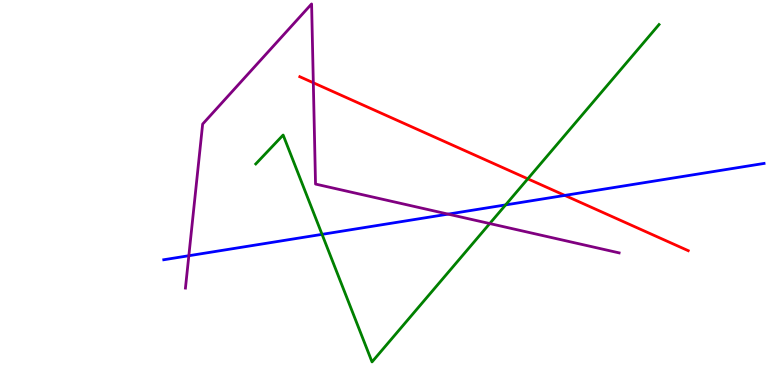[{'lines': ['blue', 'red'], 'intersections': [{'x': 7.29, 'y': 4.92}]}, {'lines': ['green', 'red'], 'intersections': [{'x': 6.81, 'y': 5.36}]}, {'lines': ['purple', 'red'], 'intersections': [{'x': 4.04, 'y': 7.85}]}, {'lines': ['blue', 'green'], 'intersections': [{'x': 4.16, 'y': 3.91}, {'x': 6.52, 'y': 4.68}]}, {'lines': ['blue', 'purple'], 'intersections': [{'x': 2.44, 'y': 3.36}, {'x': 5.78, 'y': 4.44}]}, {'lines': ['green', 'purple'], 'intersections': [{'x': 6.32, 'y': 4.19}]}]